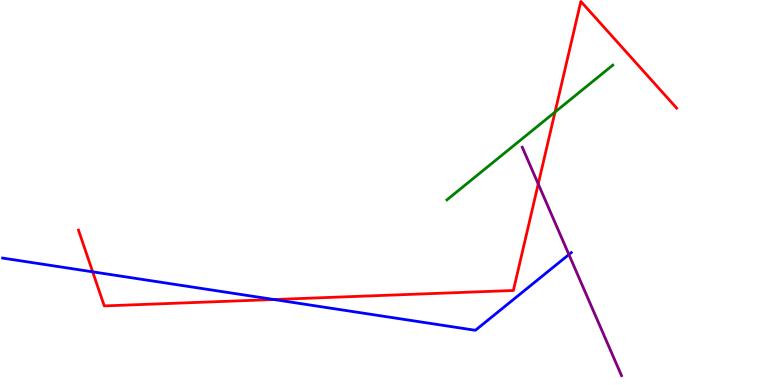[{'lines': ['blue', 'red'], 'intersections': [{'x': 1.2, 'y': 2.94}, {'x': 3.53, 'y': 2.22}]}, {'lines': ['green', 'red'], 'intersections': [{'x': 7.16, 'y': 7.09}]}, {'lines': ['purple', 'red'], 'intersections': [{'x': 6.94, 'y': 5.22}]}, {'lines': ['blue', 'green'], 'intersections': []}, {'lines': ['blue', 'purple'], 'intersections': [{'x': 7.34, 'y': 3.39}]}, {'lines': ['green', 'purple'], 'intersections': []}]